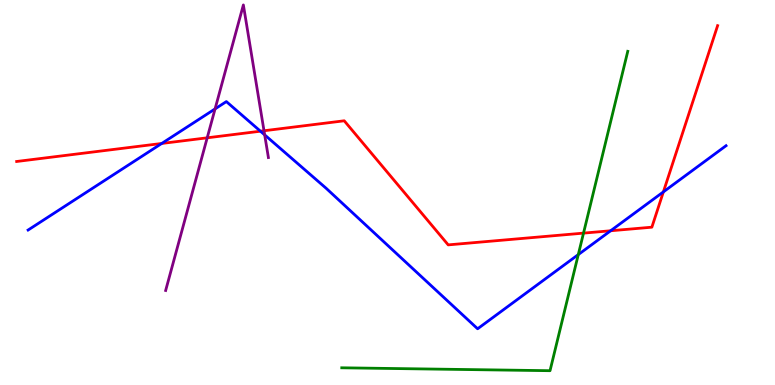[{'lines': ['blue', 'red'], 'intersections': [{'x': 2.09, 'y': 6.27}, {'x': 3.36, 'y': 6.59}, {'x': 7.88, 'y': 4.01}, {'x': 8.56, 'y': 5.02}]}, {'lines': ['green', 'red'], 'intersections': [{'x': 7.53, 'y': 3.94}]}, {'lines': ['purple', 'red'], 'intersections': [{'x': 2.67, 'y': 6.42}, {'x': 3.41, 'y': 6.6}]}, {'lines': ['blue', 'green'], 'intersections': [{'x': 7.46, 'y': 3.39}]}, {'lines': ['blue', 'purple'], 'intersections': [{'x': 2.78, 'y': 7.17}, {'x': 3.42, 'y': 6.5}]}, {'lines': ['green', 'purple'], 'intersections': []}]